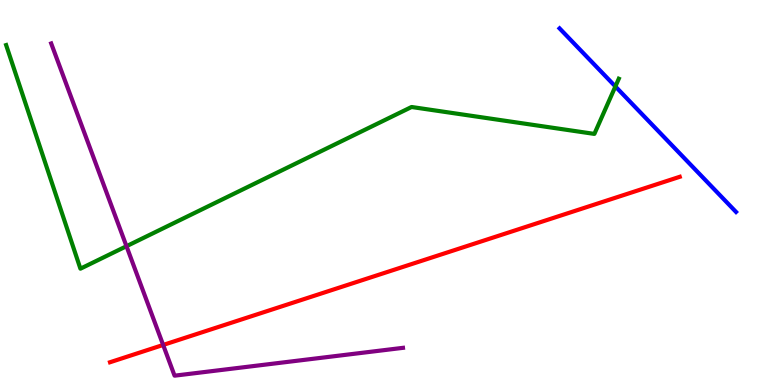[{'lines': ['blue', 'red'], 'intersections': []}, {'lines': ['green', 'red'], 'intersections': []}, {'lines': ['purple', 'red'], 'intersections': [{'x': 2.11, 'y': 1.04}]}, {'lines': ['blue', 'green'], 'intersections': [{'x': 7.94, 'y': 7.75}]}, {'lines': ['blue', 'purple'], 'intersections': []}, {'lines': ['green', 'purple'], 'intersections': [{'x': 1.63, 'y': 3.61}]}]